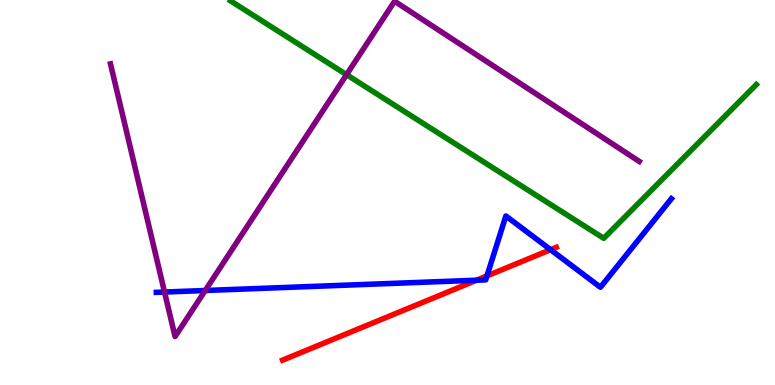[{'lines': ['blue', 'red'], 'intersections': [{'x': 6.15, 'y': 2.72}, {'x': 6.28, 'y': 2.83}, {'x': 7.1, 'y': 3.51}]}, {'lines': ['green', 'red'], 'intersections': []}, {'lines': ['purple', 'red'], 'intersections': []}, {'lines': ['blue', 'green'], 'intersections': []}, {'lines': ['blue', 'purple'], 'intersections': [{'x': 2.12, 'y': 2.41}, {'x': 2.65, 'y': 2.45}]}, {'lines': ['green', 'purple'], 'intersections': [{'x': 4.47, 'y': 8.06}]}]